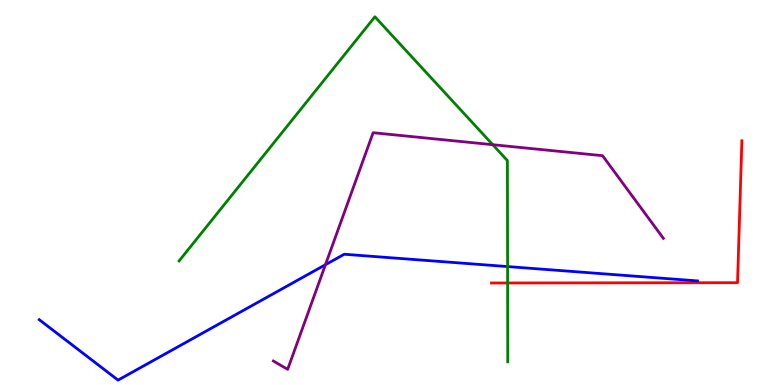[{'lines': ['blue', 'red'], 'intersections': []}, {'lines': ['green', 'red'], 'intersections': [{'x': 6.55, 'y': 2.65}]}, {'lines': ['purple', 'red'], 'intersections': []}, {'lines': ['blue', 'green'], 'intersections': [{'x': 6.55, 'y': 3.08}]}, {'lines': ['blue', 'purple'], 'intersections': [{'x': 4.2, 'y': 3.12}]}, {'lines': ['green', 'purple'], 'intersections': [{'x': 6.36, 'y': 6.24}]}]